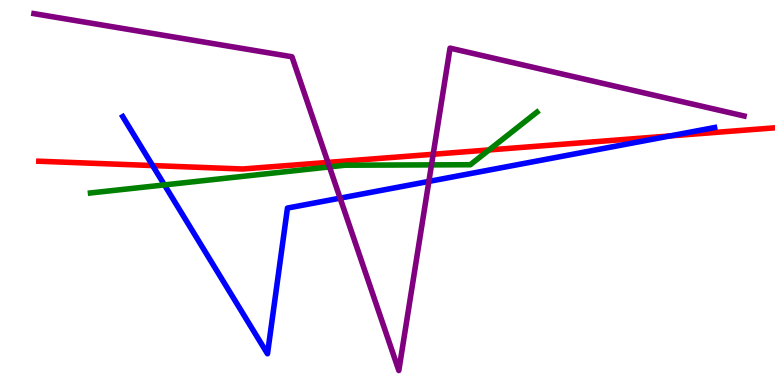[{'lines': ['blue', 'red'], 'intersections': [{'x': 1.97, 'y': 5.7}, {'x': 8.65, 'y': 6.47}]}, {'lines': ['green', 'red'], 'intersections': [{'x': 6.31, 'y': 6.11}]}, {'lines': ['purple', 'red'], 'intersections': [{'x': 4.23, 'y': 5.78}, {'x': 5.59, 'y': 5.99}]}, {'lines': ['blue', 'green'], 'intersections': [{'x': 2.12, 'y': 5.2}]}, {'lines': ['blue', 'purple'], 'intersections': [{'x': 4.39, 'y': 4.85}, {'x': 5.53, 'y': 5.29}]}, {'lines': ['green', 'purple'], 'intersections': [{'x': 4.25, 'y': 5.66}, {'x': 5.57, 'y': 5.72}]}]